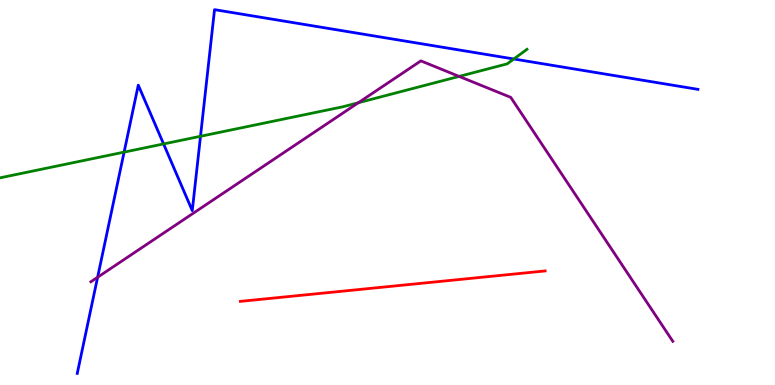[{'lines': ['blue', 'red'], 'intersections': []}, {'lines': ['green', 'red'], 'intersections': []}, {'lines': ['purple', 'red'], 'intersections': []}, {'lines': ['blue', 'green'], 'intersections': [{'x': 1.6, 'y': 6.05}, {'x': 2.11, 'y': 6.26}, {'x': 2.59, 'y': 6.46}, {'x': 6.63, 'y': 8.47}]}, {'lines': ['blue', 'purple'], 'intersections': [{'x': 1.26, 'y': 2.8}]}, {'lines': ['green', 'purple'], 'intersections': [{'x': 4.62, 'y': 7.33}, {'x': 5.92, 'y': 8.02}]}]